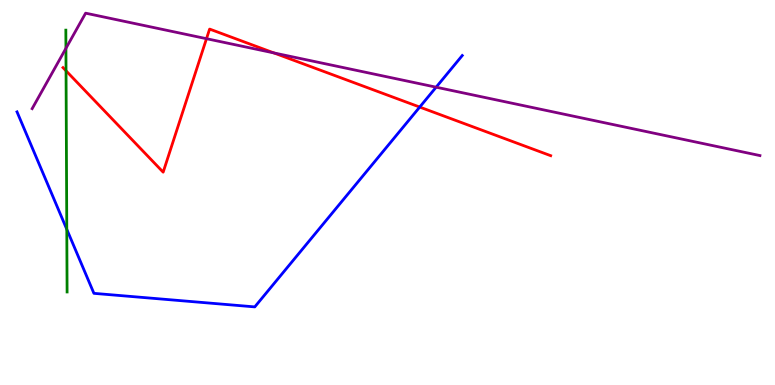[{'lines': ['blue', 'red'], 'intersections': [{'x': 5.42, 'y': 7.22}]}, {'lines': ['green', 'red'], 'intersections': [{'x': 0.852, 'y': 8.16}]}, {'lines': ['purple', 'red'], 'intersections': [{'x': 2.66, 'y': 9.0}, {'x': 3.53, 'y': 8.63}]}, {'lines': ['blue', 'green'], 'intersections': [{'x': 0.862, 'y': 4.04}]}, {'lines': ['blue', 'purple'], 'intersections': [{'x': 5.63, 'y': 7.74}]}, {'lines': ['green', 'purple'], 'intersections': [{'x': 0.851, 'y': 8.74}]}]